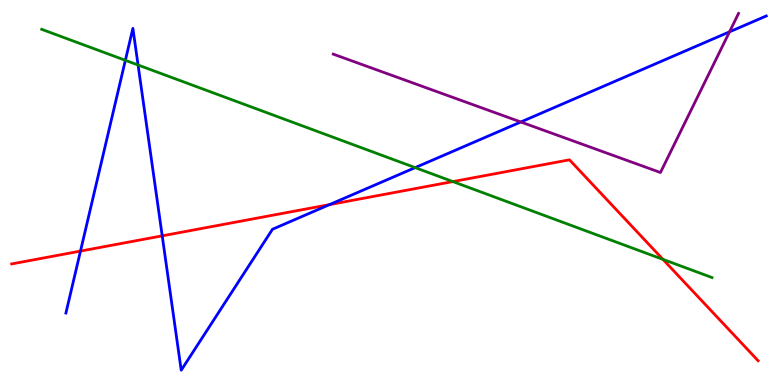[{'lines': ['blue', 'red'], 'intersections': [{'x': 1.04, 'y': 3.48}, {'x': 2.09, 'y': 3.87}, {'x': 4.25, 'y': 4.69}]}, {'lines': ['green', 'red'], 'intersections': [{'x': 5.84, 'y': 5.28}, {'x': 8.55, 'y': 3.26}]}, {'lines': ['purple', 'red'], 'intersections': []}, {'lines': ['blue', 'green'], 'intersections': [{'x': 1.62, 'y': 8.43}, {'x': 1.78, 'y': 8.31}, {'x': 5.36, 'y': 5.65}]}, {'lines': ['blue', 'purple'], 'intersections': [{'x': 6.72, 'y': 6.83}, {'x': 9.41, 'y': 9.17}]}, {'lines': ['green', 'purple'], 'intersections': []}]